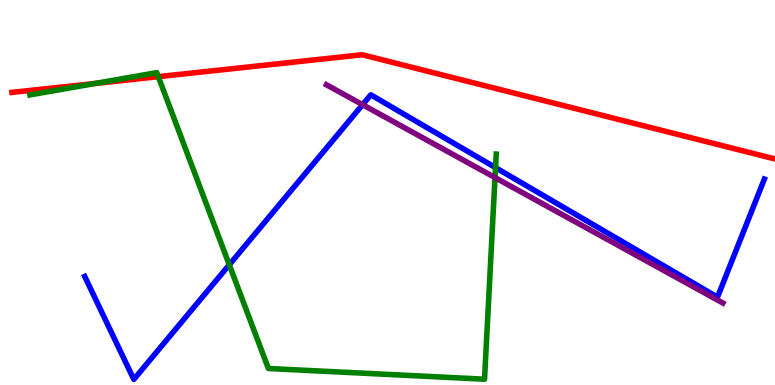[{'lines': ['blue', 'red'], 'intersections': []}, {'lines': ['green', 'red'], 'intersections': [{'x': 1.23, 'y': 7.83}, {'x': 2.04, 'y': 8.01}]}, {'lines': ['purple', 'red'], 'intersections': []}, {'lines': ['blue', 'green'], 'intersections': [{'x': 2.96, 'y': 3.12}, {'x': 6.39, 'y': 5.65}]}, {'lines': ['blue', 'purple'], 'intersections': [{'x': 4.68, 'y': 7.28}]}, {'lines': ['green', 'purple'], 'intersections': [{'x': 6.39, 'y': 5.39}]}]